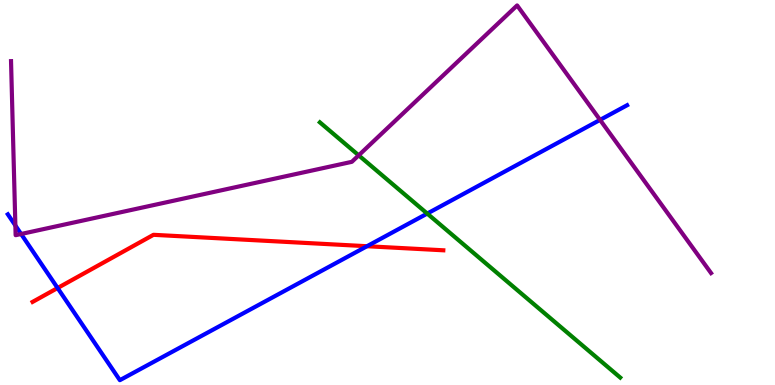[{'lines': ['blue', 'red'], 'intersections': [{'x': 0.743, 'y': 2.52}, {'x': 4.74, 'y': 3.6}]}, {'lines': ['green', 'red'], 'intersections': []}, {'lines': ['purple', 'red'], 'intersections': []}, {'lines': ['blue', 'green'], 'intersections': [{'x': 5.51, 'y': 4.45}]}, {'lines': ['blue', 'purple'], 'intersections': [{'x': 0.198, 'y': 4.14}, {'x': 0.272, 'y': 3.92}, {'x': 7.74, 'y': 6.89}]}, {'lines': ['green', 'purple'], 'intersections': [{'x': 4.63, 'y': 5.97}]}]